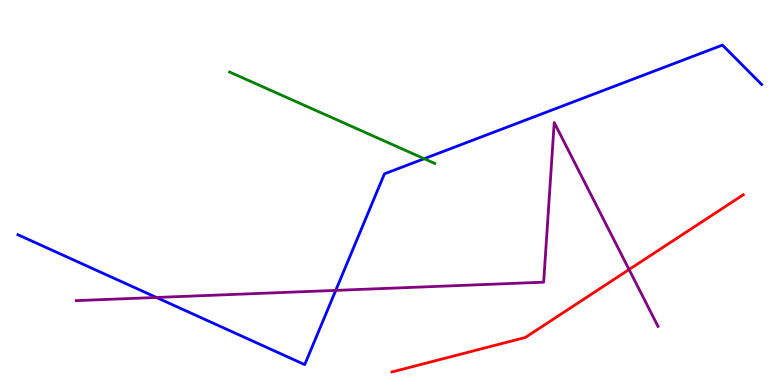[{'lines': ['blue', 'red'], 'intersections': []}, {'lines': ['green', 'red'], 'intersections': []}, {'lines': ['purple', 'red'], 'intersections': [{'x': 8.12, 'y': 3.0}]}, {'lines': ['blue', 'green'], 'intersections': [{'x': 5.47, 'y': 5.88}]}, {'lines': ['blue', 'purple'], 'intersections': [{'x': 2.02, 'y': 2.27}, {'x': 4.33, 'y': 2.46}]}, {'lines': ['green', 'purple'], 'intersections': []}]